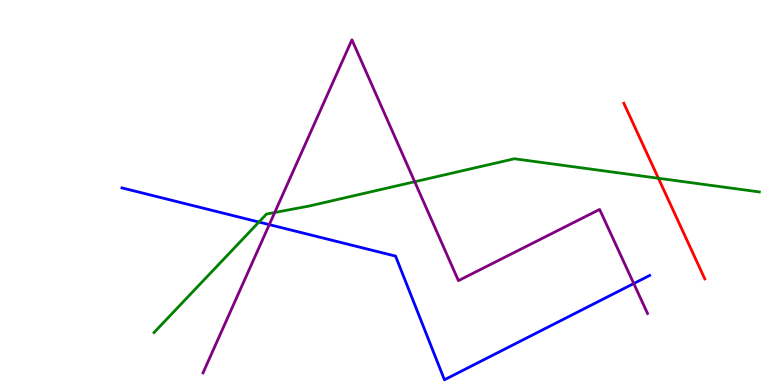[{'lines': ['blue', 'red'], 'intersections': []}, {'lines': ['green', 'red'], 'intersections': [{'x': 8.5, 'y': 5.37}]}, {'lines': ['purple', 'red'], 'intersections': []}, {'lines': ['blue', 'green'], 'intersections': [{'x': 3.34, 'y': 4.23}]}, {'lines': ['blue', 'purple'], 'intersections': [{'x': 3.47, 'y': 4.17}, {'x': 8.18, 'y': 2.64}]}, {'lines': ['green', 'purple'], 'intersections': [{'x': 3.54, 'y': 4.48}, {'x': 5.35, 'y': 5.28}]}]